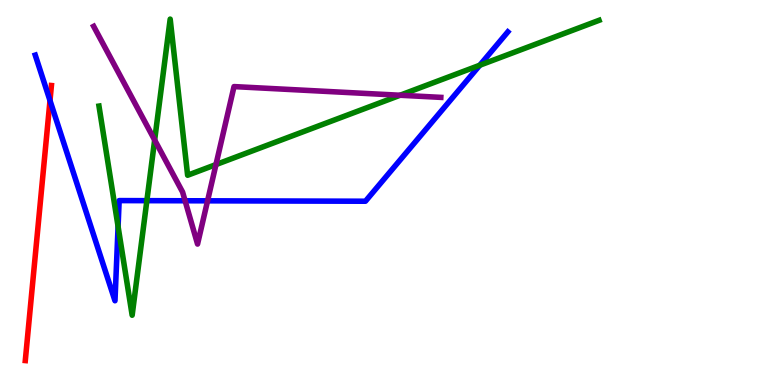[{'lines': ['blue', 'red'], 'intersections': [{'x': 0.645, 'y': 7.39}]}, {'lines': ['green', 'red'], 'intersections': []}, {'lines': ['purple', 'red'], 'intersections': []}, {'lines': ['blue', 'green'], 'intersections': [{'x': 1.52, 'y': 4.12}, {'x': 1.9, 'y': 4.79}, {'x': 6.19, 'y': 8.31}]}, {'lines': ['blue', 'purple'], 'intersections': [{'x': 2.39, 'y': 4.79}, {'x': 2.68, 'y': 4.78}]}, {'lines': ['green', 'purple'], 'intersections': [{'x': 2.0, 'y': 6.36}, {'x': 2.79, 'y': 5.73}, {'x': 5.16, 'y': 7.53}]}]